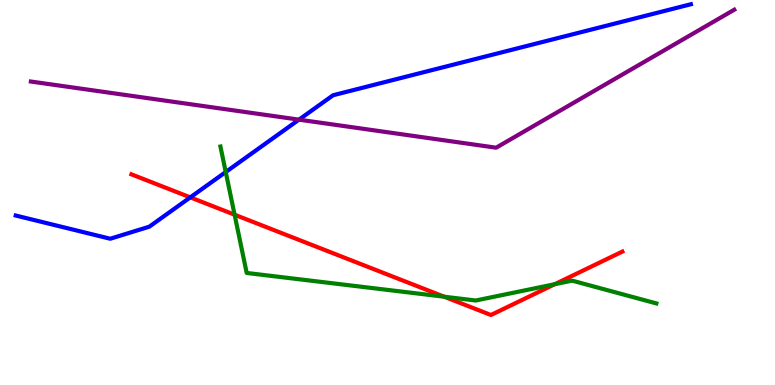[{'lines': ['blue', 'red'], 'intersections': [{'x': 2.46, 'y': 4.87}]}, {'lines': ['green', 'red'], 'intersections': [{'x': 3.03, 'y': 4.42}, {'x': 5.73, 'y': 2.29}, {'x': 7.16, 'y': 2.62}]}, {'lines': ['purple', 'red'], 'intersections': []}, {'lines': ['blue', 'green'], 'intersections': [{'x': 2.91, 'y': 5.53}]}, {'lines': ['blue', 'purple'], 'intersections': [{'x': 3.86, 'y': 6.89}]}, {'lines': ['green', 'purple'], 'intersections': []}]